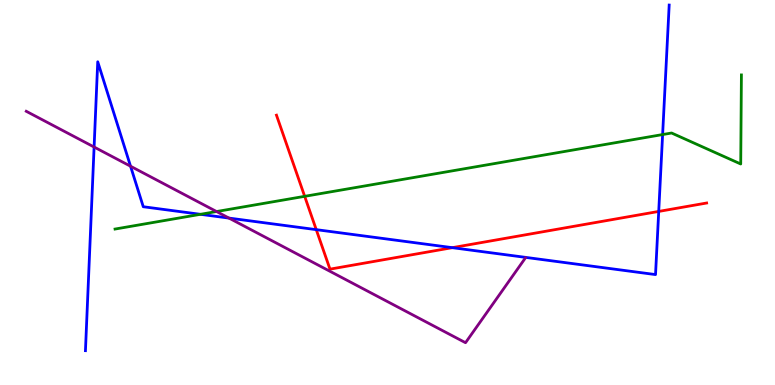[{'lines': ['blue', 'red'], 'intersections': [{'x': 4.08, 'y': 4.04}, {'x': 5.84, 'y': 3.57}, {'x': 8.5, 'y': 4.51}]}, {'lines': ['green', 'red'], 'intersections': [{'x': 3.93, 'y': 4.9}]}, {'lines': ['purple', 'red'], 'intersections': []}, {'lines': ['blue', 'green'], 'intersections': [{'x': 2.59, 'y': 4.43}, {'x': 8.55, 'y': 6.5}]}, {'lines': ['blue', 'purple'], 'intersections': [{'x': 1.21, 'y': 6.18}, {'x': 1.68, 'y': 5.68}, {'x': 2.95, 'y': 4.34}]}, {'lines': ['green', 'purple'], 'intersections': [{'x': 2.79, 'y': 4.51}]}]